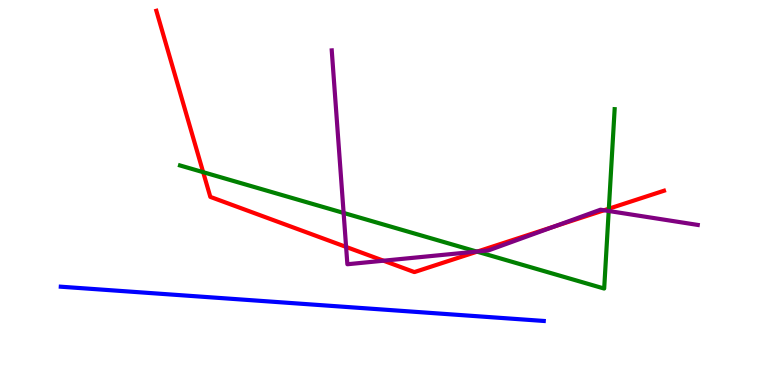[{'lines': ['blue', 'red'], 'intersections': []}, {'lines': ['green', 'red'], 'intersections': [{'x': 2.62, 'y': 5.53}, {'x': 6.16, 'y': 3.46}, {'x': 7.86, 'y': 4.58}]}, {'lines': ['purple', 'red'], 'intersections': [{'x': 4.47, 'y': 3.59}, {'x': 4.95, 'y': 3.23}, {'x': 6.16, 'y': 3.47}, {'x': 7.15, 'y': 4.12}, {'x': 7.79, 'y': 4.54}]}, {'lines': ['blue', 'green'], 'intersections': []}, {'lines': ['blue', 'purple'], 'intersections': []}, {'lines': ['green', 'purple'], 'intersections': [{'x': 4.43, 'y': 4.47}, {'x': 6.15, 'y': 3.47}, {'x': 7.85, 'y': 4.52}]}]